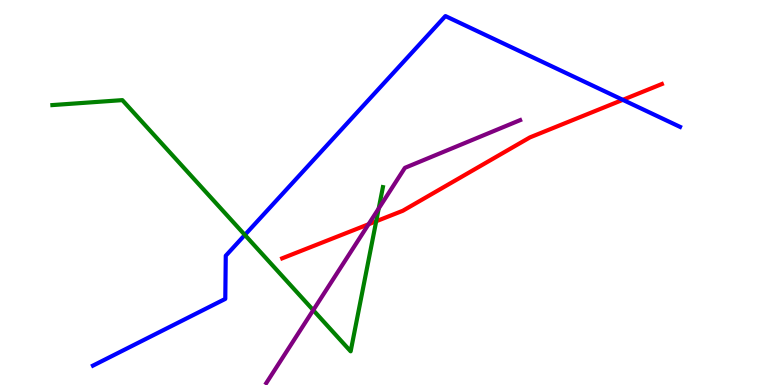[{'lines': ['blue', 'red'], 'intersections': [{'x': 8.04, 'y': 7.41}]}, {'lines': ['green', 'red'], 'intersections': [{'x': 4.85, 'y': 4.25}]}, {'lines': ['purple', 'red'], 'intersections': [{'x': 4.76, 'y': 4.17}]}, {'lines': ['blue', 'green'], 'intersections': [{'x': 3.16, 'y': 3.9}]}, {'lines': ['blue', 'purple'], 'intersections': []}, {'lines': ['green', 'purple'], 'intersections': [{'x': 4.04, 'y': 1.94}, {'x': 4.89, 'y': 4.58}]}]